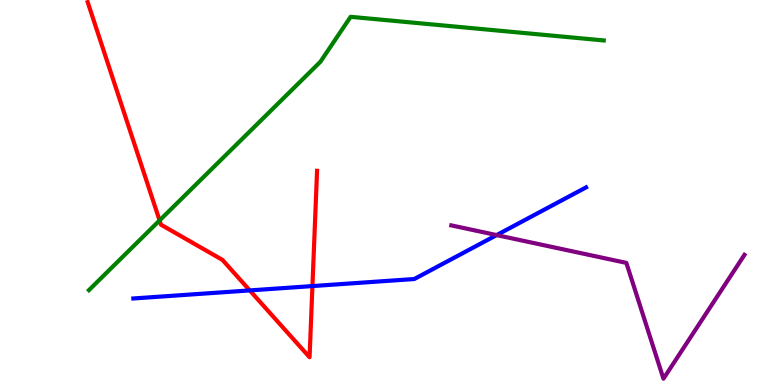[{'lines': ['blue', 'red'], 'intersections': [{'x': 3.22, 'y': 2.46}, {'x': 4.03, 'y': 2.57}]}, {'lines': ['green', 'red'], 'intersections': [{'x': 2.06, 'y': 4.27}]}, {'lines': ['purple', 'red'], 'intersections': []}, {'lines': ['blue', 'green'], 'intersections': []}, {'lines': ['blue', 'purple'], 'intersections': [{'x': 6.41, 'y': 3.89}]}, {'lines': ['green', 'purple'], 'intersections': []}]